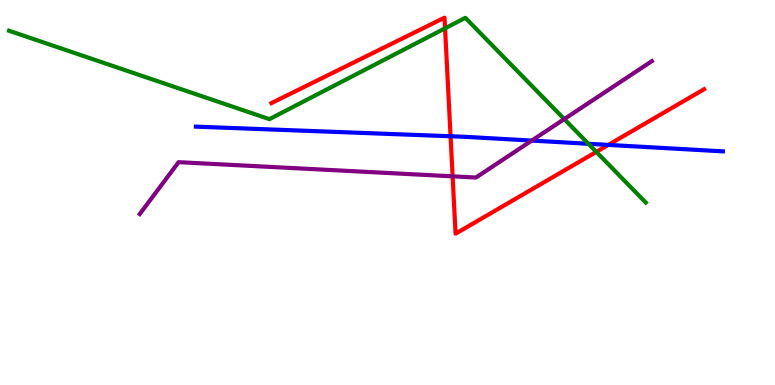[{'lines': ['blue', 'red'], 'intersections': [{'x': 5.81, 'y': 6.46}, {'x': 7.85, 'y': 6.24}]}, {'lines': ['green', 'red'], 'intersections': [{'x': 5.74, 'y': 9.26}, {'x': 7.69, 'y': 6.05}]}, {'lines': ['purple', 'red'], 'intersections': [{'x': 5.84, 'y': 5.42}]}, {'lines': ['blue', 'green'], 'intersections': [{'x': 7.59, 'y': 6.27}]}, {'lines': ['blue', 'purple'], 'intersections': [{'x': 6.86, 'y': 6.35}]}, {'lines': ['green', 'purple'], 'intersections': [{'x': 7.28, 'y': 6.91}]}]